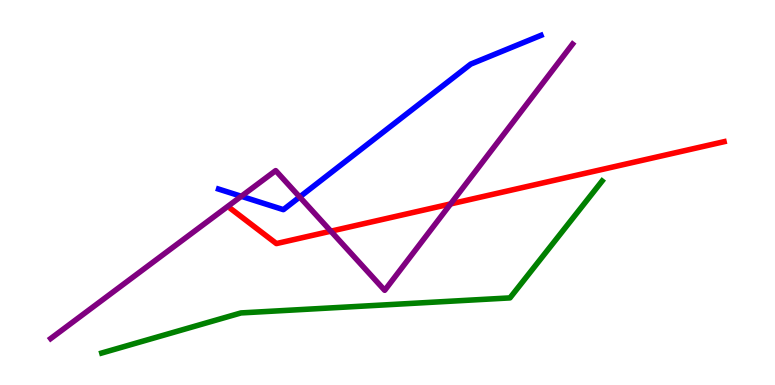[{'lines': ['blue', 'red'], 'intersections': []}, {'lines': ['green', 'red'], 'intersections': []}, {'lines': ['purple', 'red'], 'intersections': [{'x': 4.27, 'y': 4.0}, {'x': 5.81, 'y': 4.7}]}, {'lines': ['blue', 'green'], 'intersections': []}, {'lines': ['blue', 'purple'], 'intersections': [{'x': 3.11, 'y': 4.9}, {'x': 3.87, 'y': 4.88}]}, {'lines': ['green', 'purple'], 'intersections': []}]